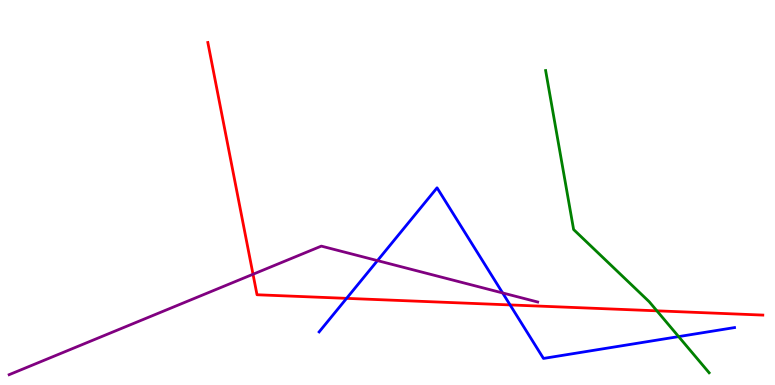[{'lines': ['blue', 'red'], 'intersections': [{'x': 4.47, 'y': 2.25}, {'x': 6.58, 'y': 2.08}]}, {'lines': ['green', 'red'], 'intersections': [{'x': 8.48, 'y': 1.93}]}, {'lines': ['purple', 'red'], 'intersections': [{'x': 3.26, 'y': 2.88}]}, {'lines': ['blue', 'green'], 'intersections': [{'x': 8.76, 'y': 1.26}]}, {'lines': ['blue', 'purple'], 'intersections': [{'x': 4.87, 'y': 3.23}, {'x': 6.49, 'y': 2.39}]}, {'lines': ['green', 'purple'], 'intersections': []}]